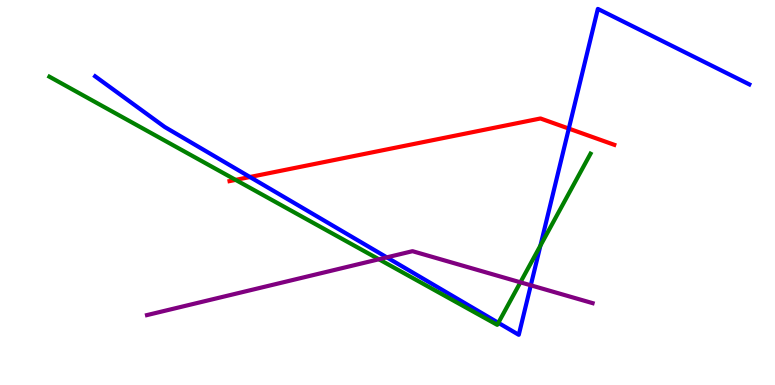[{'lines': ['blue', 'red'], 'intersections': [{'x': 3.22, 'y': 5.4}, {'x': 7.34, 'y': 6.66}]}, {'lines': ['green', 'red'], 'intersections': [{'x': 3.04, 'y': 5.33}]}, {'lines': ['purple', 'red'], 'intersections': []}, {'lines': ['blue', 'green'], 'intersections': [{'x': 6.43, 'y': 1.62}, {'x': 6.97, 'y': 3.62}]}, {'lines': ['blue', 'purple'], 'intersections': [{'x': 4.99, 'y': 3.32}, {'x': 6.85, 'y': 2.59}]}, {'lines': ['green', 'purple'], 'intersections': [{'x': 4.89, 'y': 3.27}, {'x': 6.72, 'y': 2.67}]}]